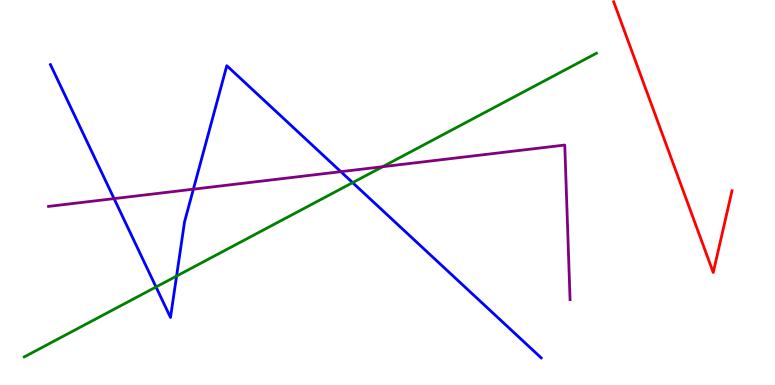[{'lines': ['blue', 'red'], 'intersections': []}, {'lines': ['green', 'red'], 'intersections': []}, {'lines': ['purple', 'red'], 'intersections': []}, {'lines': ['blue', 'green'], 'intersections': [{'x': 2.01, 'y': 2.55}, {'x': 2.28, 'y': 2.83}, {'x': 4.55, 'y': 5.26}]}, {'lines': ['blue', 'purple'], 'intersections': [{'x': 1.47, 'y': 4.84}, {'x': 2.5, 'y': 5.09}, {'x': 4.4, 'y': 5.54}]}, {'lines': ['green', 'purple'], 'intersections': [{'x': 4.94, 'y': 5.67}]}]